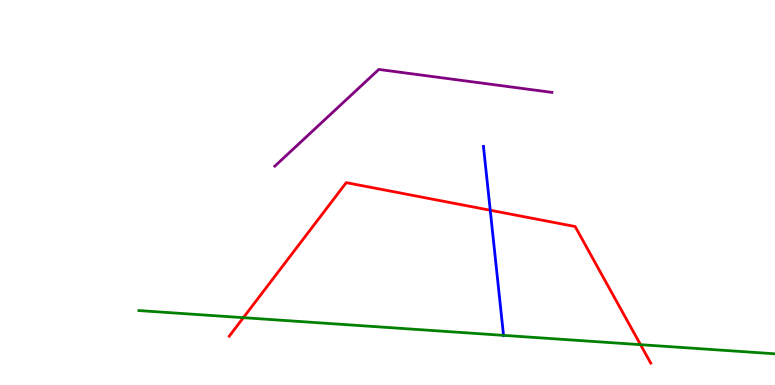[{'lines': ['blue', 'red'], 'intersections': [{'x': 6.33, 'y': 4.54}]}, {'lines': ['green', 'red'], 'intersections': [{'x': 3.14, 'y': 1.75}, {'x': 8.26, 'y': 1.05}]}, {'lines': ['purple', 'red'], 'intersections': []}, {'lines': ['blue', 'green'], 'intersections': [{'x': 6.5, 'y': 1.29}]}, {'lines': ['blue', 'purple'], 'intersections': []}, {'lines': ['green', 'purple'], 'intersections': []}]